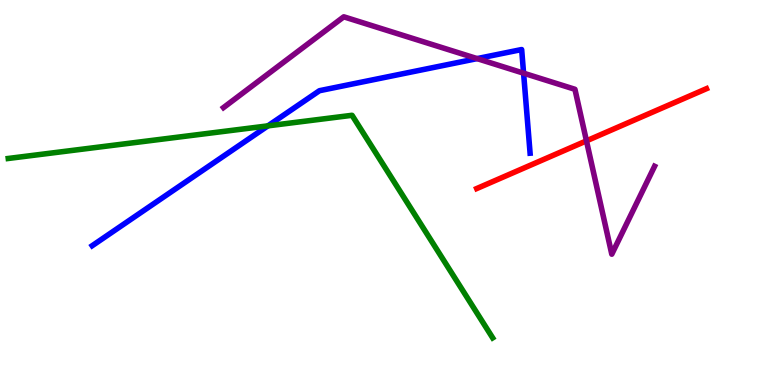[{'lines': ['blue', 'red'], 'intersections': []}, {'lines': ['green', 'red'], 'intersections': []}, {'lines': ['purple', 'red'], 'intersections': [{'x': 7.57, 'y': 6.34}]}, {'lines': ['blue', 'green'], 'intersections': [{'x': 3.46, 'y': 6.73}]}, {'lines': ['blue', 'purple'], 'intersections': [{'x': 6.16, 'y': 8.48}, {'x': 6.76, 'y': 8.1}]}, {'lines': ['green', 'purple'], 'intersections': []}]